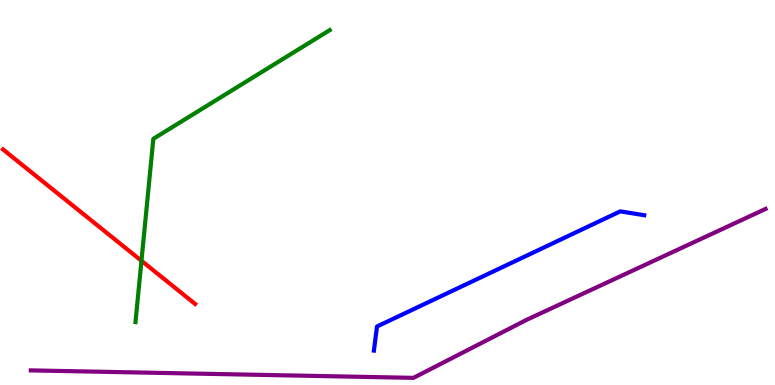[{'lines': ['blue', 'red'], 'intersections': []}, {'lines': ['green', 'red'], 'intersections': [{'x': 1.83, 'y': 3.23}]}, {'lines': ['purple', 'red'], 'intersections': []}, {'lines': ['blue', 'green'], 'intersections': []}, {'lines': ['blue', 'purple'], 'intersections': []}, {'lines': ['green', 'purple'], 'intersections': []}]